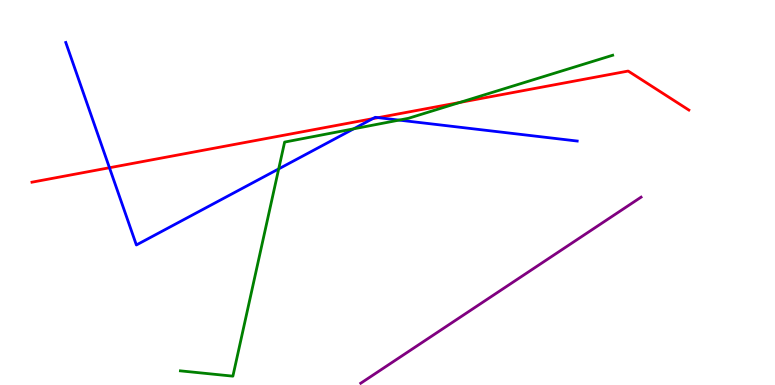[{'lines': ['blue', 'red'], 'intersections': [{'x': 1.41, 'y': 5.64}, {'x': 4.81, 'y': 6.92}, {'x': 4.88, 'y': 6.94}]}, {'lines': ['green', 'red'], 'intersections': [{'x': 5.93, 'y': 7.34}]}, {'lines': ['purple', 'red'], 'intersections': []}, {'lines': ['blue', 'green'], 'intersections': [{'x': 3.6, 'y': 5.61}, {'x': 4.56, 'y': 6.65}, {'x': 5.15, 'y': 6.88}]}, {'lines': ['blue', 'purple'], 'intersections': []}, {'lines': ['green', 'purple'], 'intersections': []}]